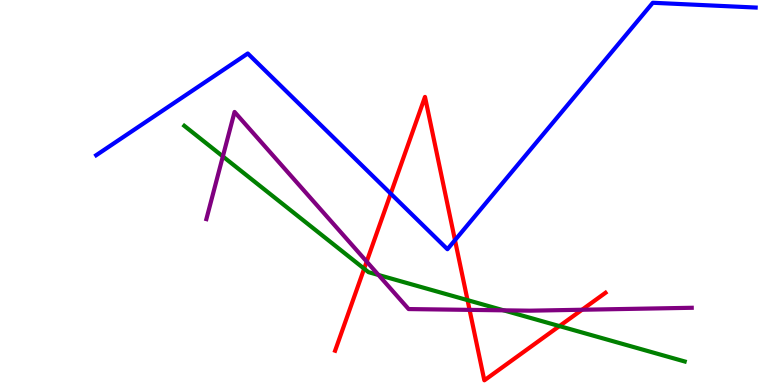[{'lines': ['blue', 'red'], 'intersections': [{'x': 5.04, 'y': 4.97}, {'x': 5.87, 'y': 3.76}]}, {'lines': ['green', 'red'], 'intersections': [{'x': 4.7, 'y': 3.02}, {'x': 6.03, 'y': 2.2}, {'x': 7.22, 'y': 1.53}]}, {'lines': ['purple', 'red'], 'intersections': [{'x': 4.73, 'y': 3.21}, {'x': 6.06, 'y': 1.95}, {'x': 7.51, 'y': 1.95}]}, {'lines': ['blue', 'green'], 'intersections': []}, {'lines': ['blue', 'purple'], 'intersections': []}, {'lines': ['green', 'purple'], 'intersections': [{'x': 2.88, 'y': 5.94}, {'x': 4.88, 'y': 2.86}, {'x': 6.5, 'y': 1.94}]}]